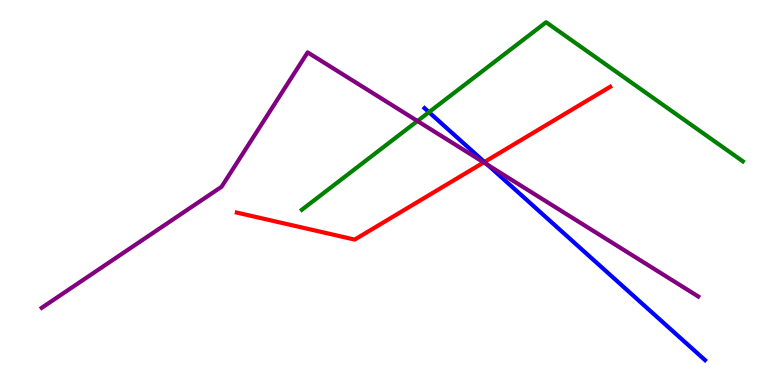[{'lines': ['blue', 'red'], 'intersections': [{'x': 6.25, 'y': 5.79}]}, {'lines': ['green', 'red'], 'intersections': []}, {'lines': ['purple', 'red'], 'intersections': [{'x': 6.24, 'y': 5.78}]}, {'lines': ['blue', 'green'], 'intersections': [{'x': 5.54, 'y': 7.09}]}, {'lines': ['blue', 'purple'], 'intersections': [{'x': 6.29, 'y': 5.72}]}, {'lines': ['green', 'purple'], 'intersections': [{'x': 5.39, 'y': 6.86}]}]